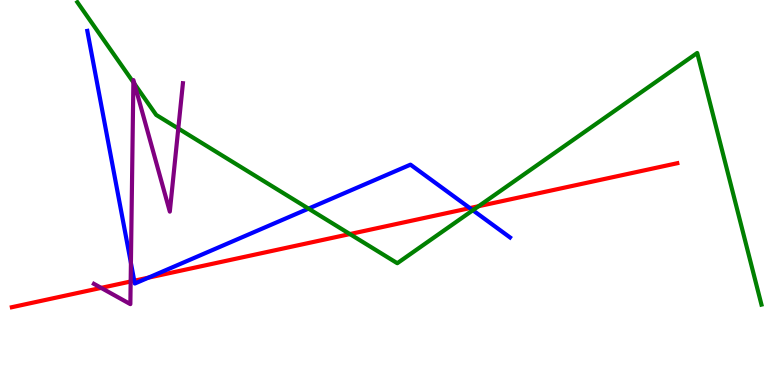[{'lines': ['blue', 'red'], 'intersections': [{'x': 1.73, 'y': 2.71}, {'x': 1.91, 'y': 2.79}, {'x': 6.06, 'y': 4.59}]}, {'lines': ['green', 'red'], 'intersections': [{'x': 4.51, 'y': 3.92}, {'x': 6.18, 'y': 4.64}]}, {'lines': ['purple', 'red'], 'intersections': [{'x': 1.31, 'y': 2.52}, {'x': 1.69, 'y': 2.69}]}, {'lines': ['blue', 'green'], 'intersections': [{'x': 3.98, 'y': 4.58}, {'x': 6.1, 'y': 4.54}]}, {'lines': ['blue', 'purple'], 'intersections': [{'x': 1.69, 'y': 3.17}]}, {'lines': ['green', 'purple'], 'intersections': [{'x': 1.72, 'y': 7.86}, {'x': 1.73, 'y': 7.82}, {'x': 2.3, 'y': 6.66}]}]